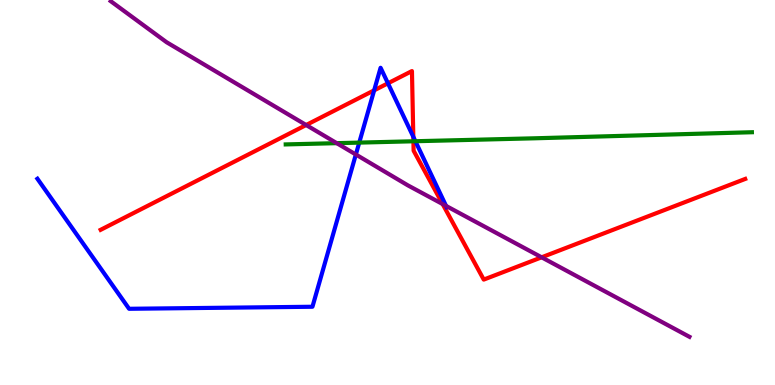[{'lines': ['blue', 'red'], 'intersections': [{'x': 4.83, 'y': 7.65}, {'x': 5.01, 'y': 7.84}, {'x': 5.33, 'y': 6.45}]}, {'lines': ['green', 'red'], 'intersections': [{'x': 5.33, 'y': 6.33}]}, {'lines': ['purple', 'red'], 'intersections': [{'x': 3.95, 'y': 6.75}, {'x': 5.71, 'y': 4.7}, {'x': 6.99, 'y': 3.32}]}, {'lines': ['blue', 'green'], 'intersections': [{'x': 4.64, 'y': 6.3}, {'x': 5.36, 'y': 6.33}]}, {'lines': ['blue', 'purple'], 'intersections': [{'x': 4.59, 'y': 5.99}, {'x': 5.76, 'y': 4.65}]}, {'lines': ['green', 'purple'], 'intersections': [{'x': 4.34, 'y': 6.28}]}]